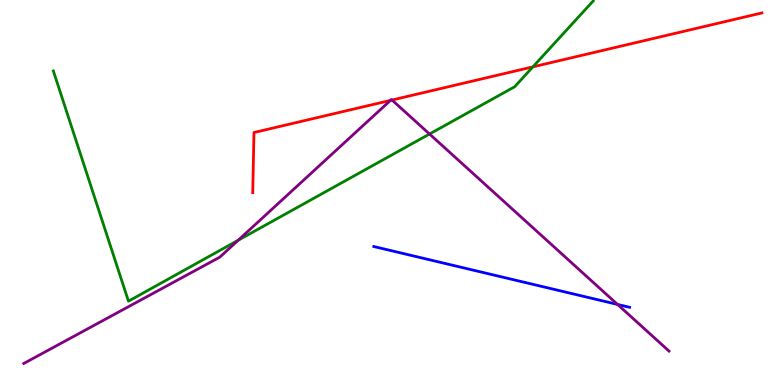[{'lines': ['blue', 'red'], 'intersections': []}, {'lines': ['green', 'red'], 'intersections': [{'x': 6.88, 'y': 8.26}]}, {'lines': ['purple', 'red'], 'intersections': [{'x': 5.04, 'y': 7.39}, {'x': 5.06, 'y': 7.4}]}, {'lines': ['blue', 'green'], 'intersections': []}, {'lines': ['blue', 'purple'], 'intersections': [{'x': 7.97, 'y': 2.09}]}, {'lines': ['green', 'purple'], 'intersections': [{'x': 3.07, 'y': 3.76}, {'x': 5.54, 'y': 6.52}]}]